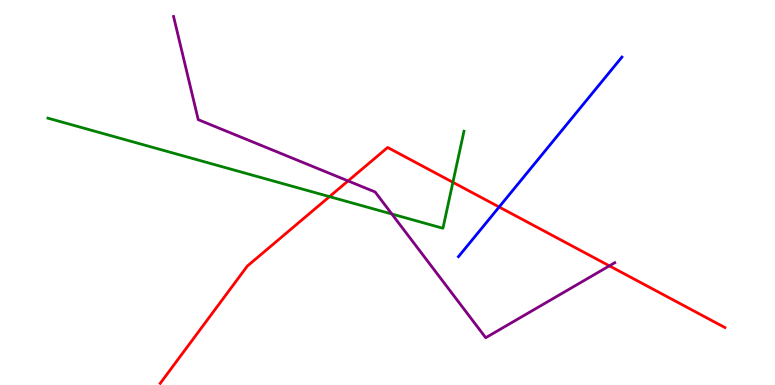[{'lines': ['blue', 'red'], 'intersections': [{'x': 6.44, 'y': 4.62}]}, {'lines': ['green', 'red'], 'intersections': [{'x': 4.25, 'y': 4.89}, {'x': 5.84, 'y': 5.26}]}, {'lines': ['purple', 'red'], 'intersections': [{'x': 4.49, 'y': 5.3}, {'x': 7.86, 'y': 3.09}]}, {'lines': ['blue', 'green'], 'intersections': []}, {'lines': ['blue', 'purple'], 'intersections': []}, {'lines': ['green', 'purple'], 'intersections': [{'x': 5.06, 'y': 4.44}]}]